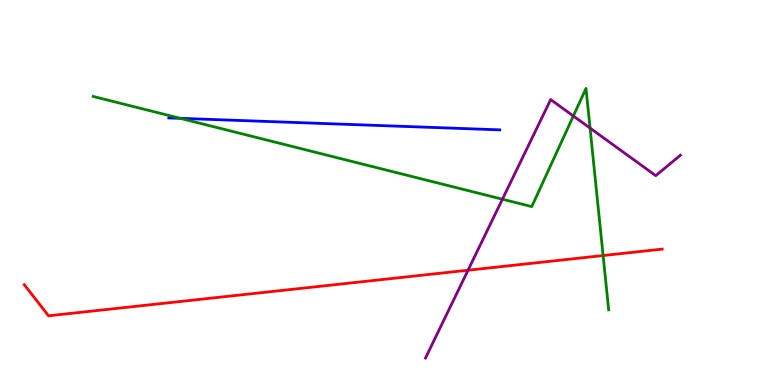[{'lines': ['blue', 'red'], 'intersections': []}, {'lines': ['green', 'red'], 'intersections': [{'x': 7.78, 'y': 3.36}]}, {'lines': ['purple', 'red'], 'intersections': [{'x': 6.04, 'y': 2.98}]}, {'lines': ['blue', 'green'], 'intersections': [{'x': 2.33, 'y': 6.93}]}, {'lines': ['blue', 'purple'], 'intersections': []}, {'lines': ['green', 'purple'], 'intersections': [{'x': 6.48, 'y': 4.83}, {'x': 7.4, 'y': 6.99}, {'x': 7.61, 'y': 6.67}]}]